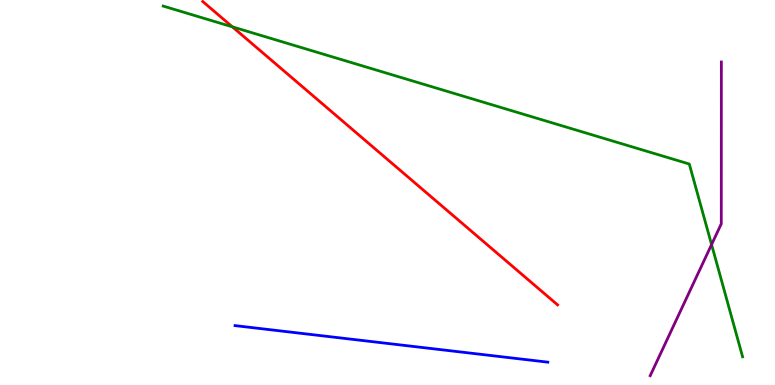[{'lines': ['blue', 'red'], 'intersections': []}, {'lines': ['green', 'red'], 'intersections': [{'x': 3.0, 'y': 9.3}]}, {'lines': ['purple', 'red'], 'intersections': []}, {'lines': ['blue', 'green'], 'intersections': []}, {'lines': ['blue', 'purple'], 'intersections': []}, {'lines': ['green', 'purple'], 'intersections': [{'x': 9.18, 'y': 3.65}]}]